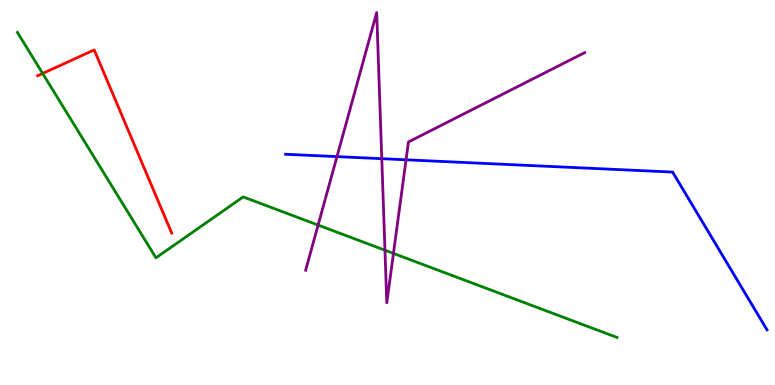[{'lines': ['blue', 'red'], 'intersections': []}, {'lines': ['green', 'red'], 'intersections': [{'x': 0.55, 'y': 8.09}]}, {'lines': ['purple', 'red'], 'intersections': []}, {'lines': ['blue', 'green'], 'intersections': []}, {'lines': ['blue', 'purple'], 'intersections': [{'x': 4.35, 'y': 5.93}, {'x': 4.93, 'y': 5.88}, {'x': 5.24, 'y': 5.85}]}, {'lines': ['green', 'purple'], 'intersections': [{'x': 4.1, 'y': 4.15}, {'x': 4.97, 'y': 3.5}, {'x': 5.08, 'y': 3.42}]}]